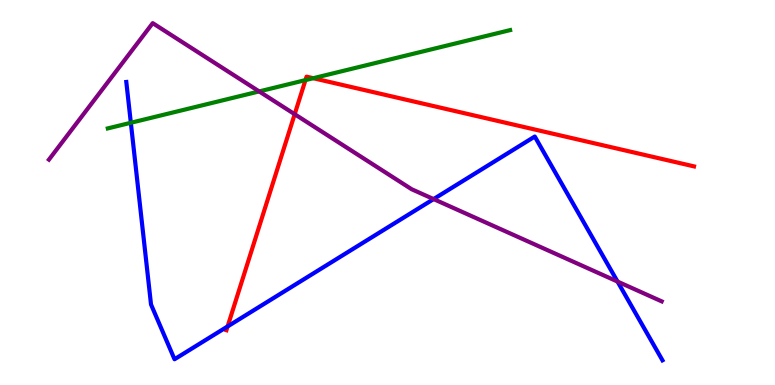[{'lines': ['blue', 'red'], 'intersections': [{'x': 2.94, 'y': 1.52}]}, {'lines': ['green', 'red'], 'intersections': [{'x': 3.94, 'y': 7.92}, {'x': 4.04, 'y': 7.97}]}, {'lines': ['purple', 'red'], 'intersections': [{'x': 3.8, 'y': 7.03}]}, {'lines': ['blue', 'green'], 'intersections': [{'x': 1.69, 'y': 6.81}]}, {'lines': ['blue', 'purple'], 'intersections': [{'x': 5.59, 'y': 4.83}, {'x': 7.97, 'y': 2.69}]}, {'lines': ['green', 'purple'], 'intersections': [{'x': 3.34, 'y': 7.63}]}]